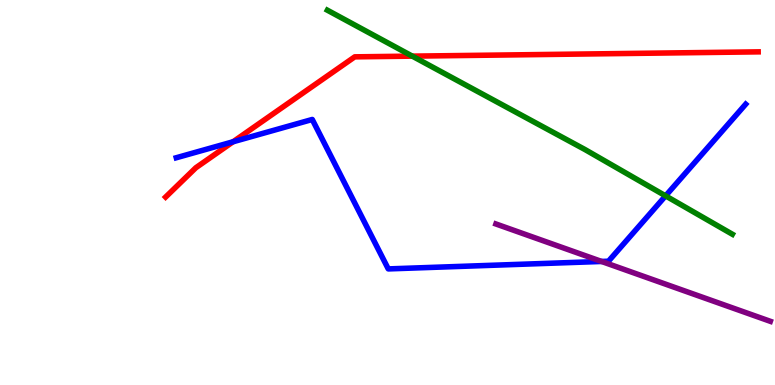[{'lines': ['blue', 'red'], 'intersections': [{'x': 3.01, 'y': 6.32}]}, {'lines': ['green', 'red'], 'intersections': [{'x': 5.32, 'y': 8.54}]}, {'lines': ['purple', 'red'], 'intersections': []}, {'lines': ['blue', 'green'], 'intersections': [{'x': 8.59, 'y': 4.91}]}, {'lines': ['blue', 'purple'], 'intersections': [{'x': 7.76, 'y': 3.21}]}, {'lines': ['green', 'purple'], 'intersections': []}]